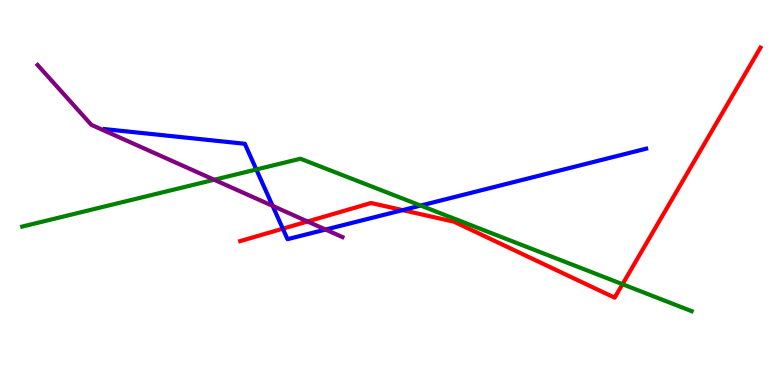[{'lines': ['blue', 'red'], 'intersections': [{'x': 3.65, 'y': 4.06}, {'x': 5.2, 'y': 4.54}]}, {'lines': ['green', 'red'], 'intersections': [{'x': 8.03, 'y': 2.62}]}, {'lines': ['purple', 'red'], 'intersections': [{'x': 3.97, 'y': 4.25}]}, {'lines': ['blue', 'green'], 'intersections': [{'x': 3.31, 'y': 5.6}, {'x': 5.43, 'y': 4.66}]}, {'lines': ['blue', 'purple'], 'intersections': [{'x': 3.52, 'y': 4.65}, {'x': 4.2, 'y': 4.04}]}, {'lines': ['green', 'purple'], 'intersections': [{'x': 2.76, 'y': 5.33}]}]